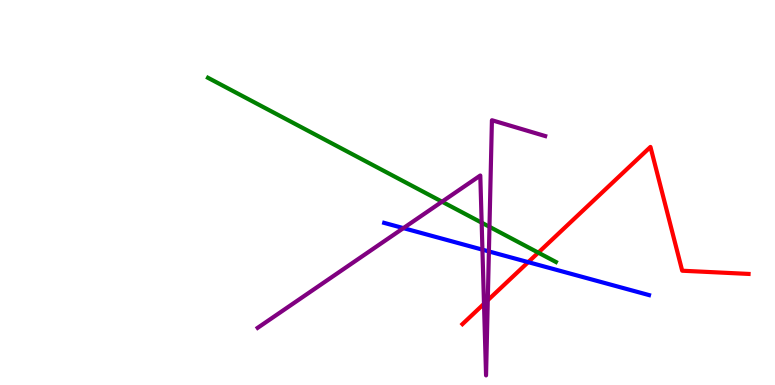[{'lines': ['blue', 'red'], 'intersections': [{'x': 6.82, 'y': 3.19}]}, {'lines': ['green', 'red'], 'intersections': [{'x': 6.95, 'y': 3.44}]}, {'lines': ['purple', 'red'], 'intersections': [{'x': 6.25, 'y': 2.11}, {'x': 6.29, 'y': 2.2}]}, {'lines': ['blue', 'green'], 'intersections': []}, {'lines': ['blue', 'purple'], 'intersections': [{'x': 5.21, 'y': 4.07}, {'x': 6.22, 'y': 3.52}, {'x': 6.31, 'y': 3.47}]}, {'lines': ['green', 'purple'], 'intersections': [{'x': 5.7, 'y': 4.76}, {'x': 6.21, 'y': 4.22}, {'x': 6.32, 'y': 4.11}]}]